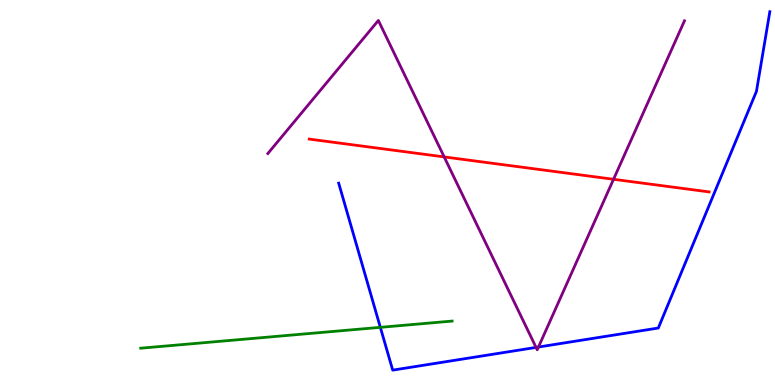[{'lines': ['blue', 'red'], 'intersections': []}, {'lines': ['green', 'red'], 'intersections': []}, {'lines': ['purple', 'red'], 'intersections': [{'x': 5.73, 'y': 5.92}, {'x': 7.92, 'y': 5.34}]}, {'lines': ['blue', 'green'], 'intersections': [{'x': 4.91, 'y': 1.5}]}, {'lines': ['blue', 'purple'], 'intersections': [{'x': 6.92, 'y': 0.976}, {'x': 6.95, 'y': 0.986}]}, {'lines': ['green', 'purple'], 'intersections': []}]